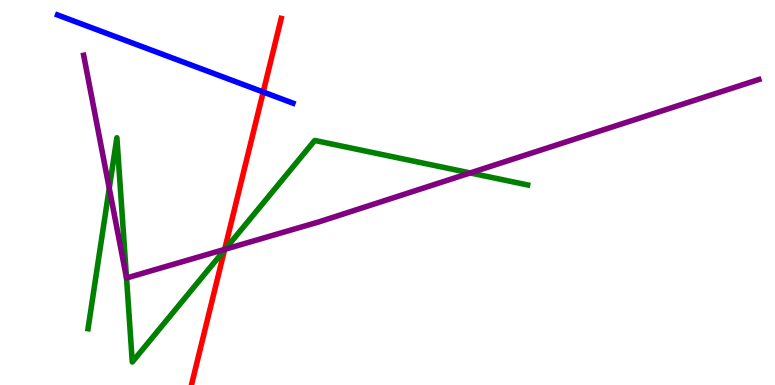[{'lines': ['blue', 'red'], 'intersections': [{'x': 3.4, 'y': 7.61}]}, {'lines': ['green', 'red'], 'intersections': [{'x': 2.9, 'y': 3.51}]}, {'lines': ['purple', 'red'], 'intersections': [{'x': 2.9, 'y': 3.52}]}, {'lines': ['blue', 'green'], 'intersections': []}, {'lines': ['blue', 'purple'], 'intersections': []}, {'lines': ['green', 'purple'], 'intersections': [{'x': 1.41, 'y': 5.11}, {'x': 1.63, 'y': 2.78}, {'x': 2.91, 'y': 3.53}, {'x': 6.07, 'y': 5.51}]}]